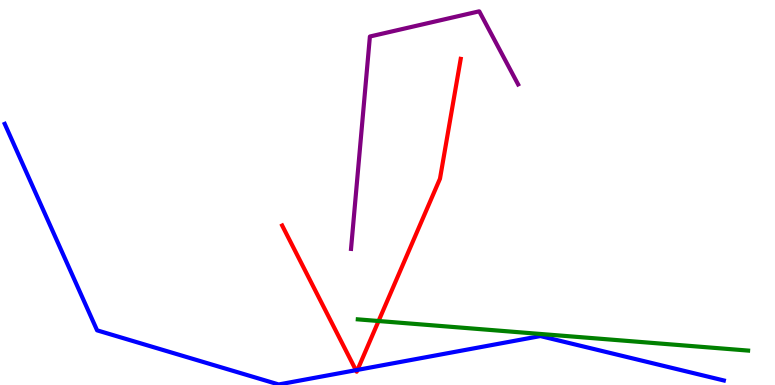[{'lines': ['blue', 'red'], 'intersections': [{'x': 4.59, 'y': 0.385}, {'x': 4.61, 'y': 0.392}]}, {'lines': ['green', 'red'], 'intersections': [{'x': 4.88, 'y': 1.66}]}, {'lines': ['purple', 'red'], 'intersections': []}, {'lines': ['blue', 'green'], 'intersections': []}, {'lines': ['blue', 'purple'], 'intersections': []}, {'lines': ['green', 'purple'], 'intersections': []}]